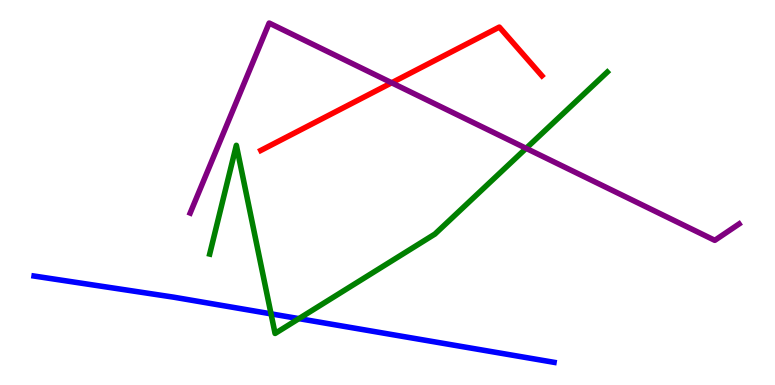[{'lines': ['blue', 'red'], 'intersections': []}, {'lines': ['green', 'red'], 'intersections': []}, {'lines': ['purple', 'red'], 'intersections': [{'x': 5.05, 'y': 7.85}]}, {'lines': ['blue', 'green'], 'intersections': [{'x': 3.5, 'y': 1.85}, {'x': 3.86, 'y': 1.72}]}, {'lines': ['blue', 'purple'], 'intersections': []}, {'lines': ['green', 'purple'], 'intersections': [{'x': 6.79, 'y': 6.15}]}]